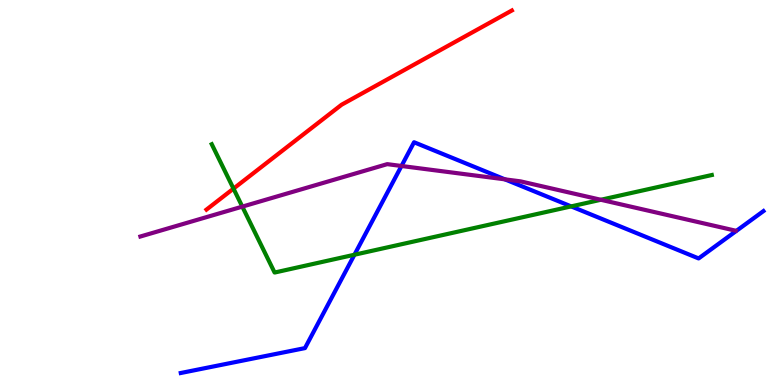[{'lines': ['blue', 'red'], 'intersections': []}, {'lines': ['green', 'red'], 'intersections': [{'x': 3.01, 'y': 5.1}]}, {'lines': ['purple', 'red'], 'intersections': []}, {'lines': ['blue', 'green'], 'intersections': [{'x': 4.57, 'y': 3.38}, {'x': 7.37, 'y': 4.64}]}, {'lines': ['blue', 'purple'], 'intersections': [{'x': 5.18, 'y': 5.69}, {'x': 6.52, 'y': 5.34}]}, {'lines': ['green', 'purple'], 'intersections': [{'x': 3.13, 'y': 4.63}, {'x': 7.75, 'y': 4.81}]}]